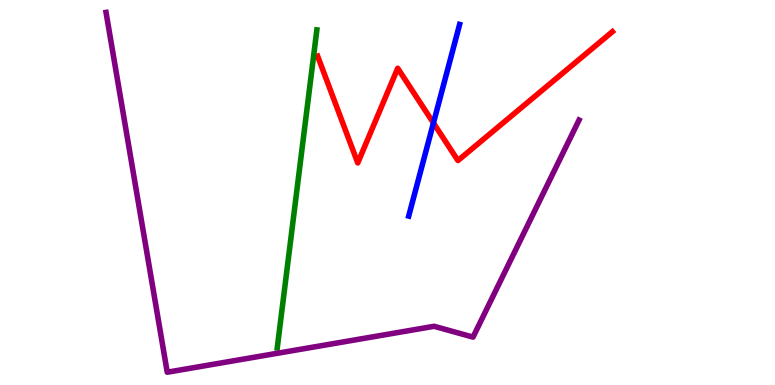[{'lines': ['blue', 'red'], 'intersections': [{'x': 5.59, 'y': 6.81}]}, {'lines': ['green', 'red'], 'intersections': []}, {'lines': ['purple', 'red'], 'intersections': []}, {'lines': ['blue', 'green'], 'intersections': []}, {'lines': ['blue', 'purple'], 'intersections': []}, {'lines': ['green', 'purple'], 'intersections': []}]